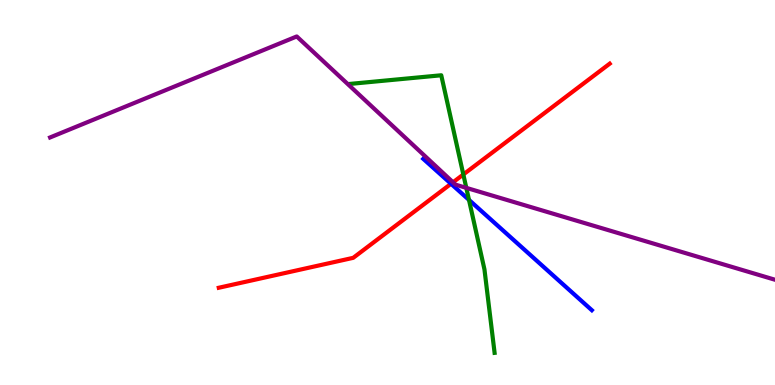[{'lines': ['blue', 'red'], 'intersections': [{'x': 5.82, 'y': 5.23}]}, {'lines': ['green', 'red'], 'intersections': [{'x': 5.98, 'y': 5.47}]}, {'lines': ['purple', 'red'], 'intersections': [{'x': 5.85, 'y': 5.27}]}, {'lines': ['blue', 'green'], 'intersections': [{'x': 6.05, 'y': 4.81}]}, {'lines': ['blue', 'purple'], 'intersections': []}, {'lines': ['green', 'purple'], 'intersections': [{'x': 6.02, 'y': 5.12}]}]